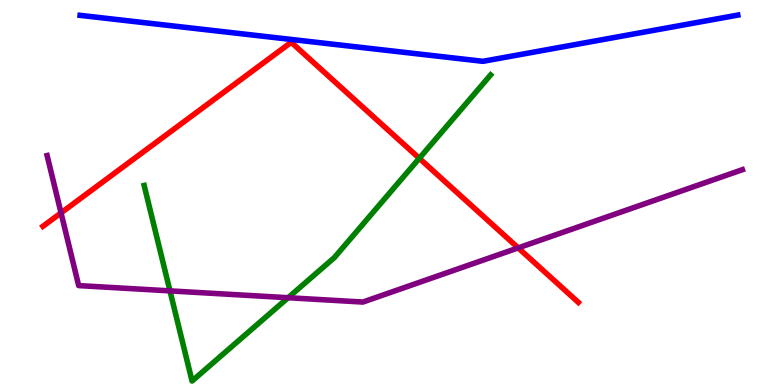[{'lines': ['blue', 'red'], 'intersections': []}, {'lines': ['green', 'red'], 'intersections': [{'x': 5.41, 'y': 5.89}]}, {'lines': ['purple', 'red'], 'intersections': [{'x': 0.787, 'y': 4.47}, {'x': 6.69, 'y': 3.56}]}, {'lines': ['blue', 'green'], 'intersections': []}, {'lines': ['blue', 'purple'], 'intersections': []}, {'lines': ['green', 'purple'], 'intersections': [{'x': 2.19, 'y': 2.44}, {'x': 3.72, 'y': 2.27}]}]